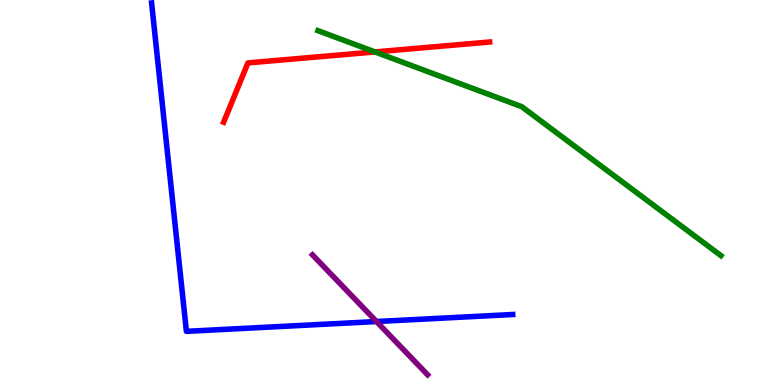[{'lines': ['blue', 'red'], 'intersections': []}, {'lines': ['green', 'red'], 'intersections': [{'x': 4.84, 'y': 8.65}]}, {'lines': ['purple', 'red'], 'intersections': []}, {'lines': ['blue', 'green'], 'intersections': []}, {'lines': ['blue', 'purple'], 'intersections': [{'x': 4.86, 'y': 1.65}]}, {'lines': ['green', 'purple'], 'intersections': []}]